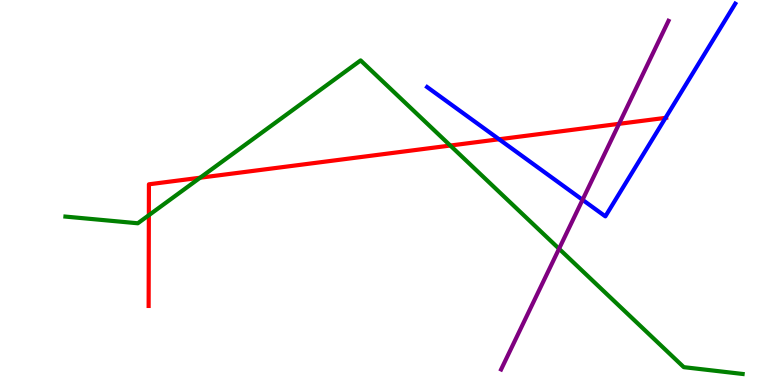[{'lines': ['blue', 'red'], 'intersections': [{'x': 6.44, 'y': 6.38}, {'x': 8.59, 'y': 6.94}]}, {'lines': ['green', 'red'], 'intersections': [{'x': 1.92, 'y': 4.41}, {'x': 2.58, 'y': 5.38}, {'x': 5.81, 'y': 6.22}]}, {'lines': ['purple', 'red'], 'intersections': [{'x': 7.99, 'y': 6.78}]}, {'lines': ['blue', 'green'], 'intersections': []}, {'lines': ['blue', 'purple'], 'intersections': [{'x': 7.52, 'y': 4.81}]}, {'lines': ['green', 'purple'], 'intersections': [{'x': 7.21, 'y': 3.54}]}]